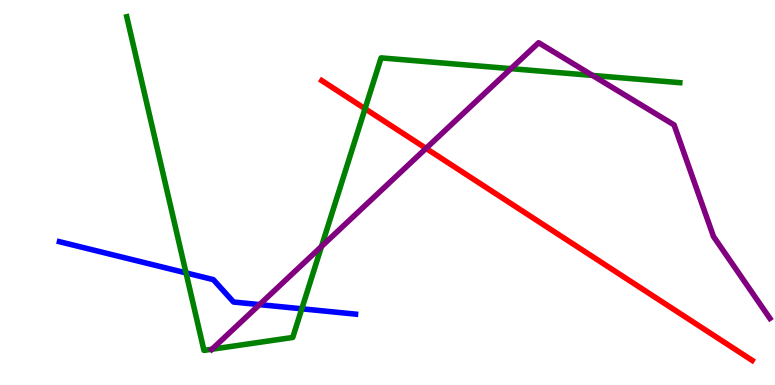[{'lines': ['blue', 'red'], 'intersections': []}, {'lines': ['green', 'red'], 'intersections': [{'x': 4.71, 'y': 7.18}]}, {'lines': ['purple', 'red'], 'intersections': [{'x': 5.5, 'y': 6.15}]}, {'lines': ['blue', 'green'], 'intersections': [{'x': 2.4, 'y': 2.91}, {'x': 3.89, 'y': 1.98}]}, {'lines': ['blue', 'purple'], 'intersections': [{'x': 3.35, 'y': 2.09}]}, {'lines': ['green', 'purple'], 'intersections': [{'x': 2.74, 'y': 0.929}, {'x': 4.15, 'y': 3.6}, {'x': 6.59, 'y': 8.22}, {'x': 7.65, 'y': 8.04}]}]